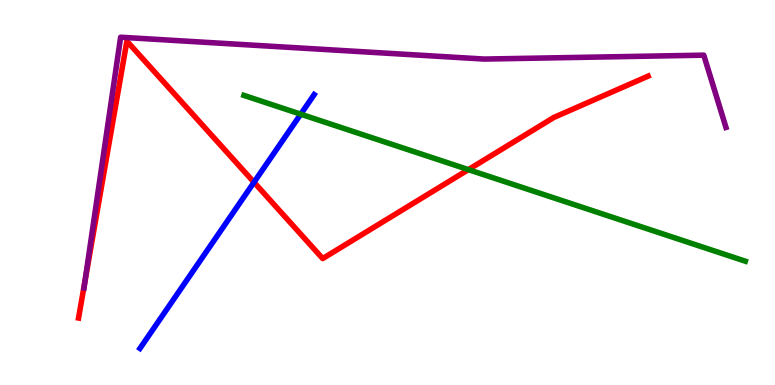[{'lines': ['blue', 'red'], 'intersections': [{'x': 3.28, 'y': 5.27}]}, {'lines': ['green', 'red'], 'intersections': [{'x': 6.04, 'y': 5.59}]}, {'lines': ['purple', 'red'], 'intersections': [{'x': 1.1, 'y': 2.72}]}, {'lines': ['blue', 'green'], 'intersections': [{'x': 3.88, 'y': 7.03}]}, {'lines': ['blue', 'purple'], 'intersections': []}, {'lines': ['green', 'purple'], 'intersections': []}]